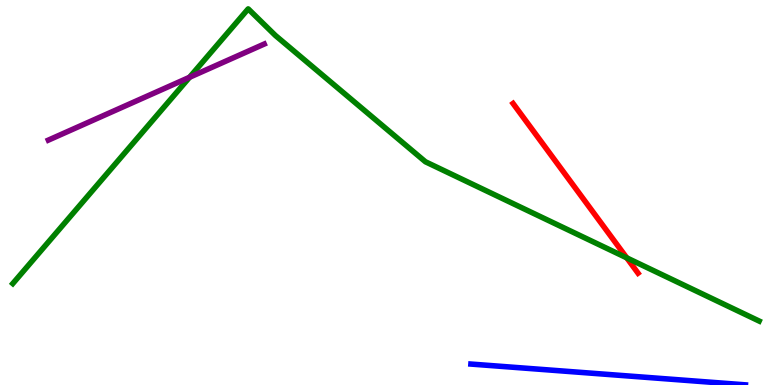[{'lines': ['blue', 'red'], 'intersections': []}, {'lines': ['green', 'red'], 'intersections': [{'x': 8.09, 'y': 3.3}]}, {'lines': ['purple', 'red'], 'intersections': []}, {'lines': ['blue', 'green'], 'intersections': []}, {'lines': ['blue', 'purple'], 'intersections': []}, {'lines': ['green', 'purple'], 'intersections': [{'x': 2.45, 'y': 7.99}]}]